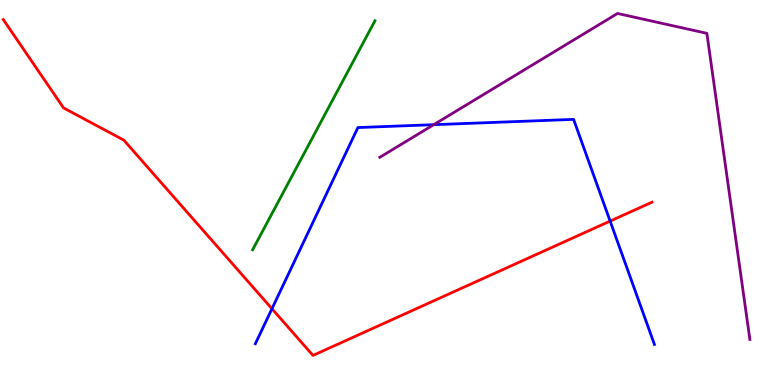[{'lines': ['blue', 'red'], 'intersections': [{'x': 3.51, 'y': 1.98}, {'x': 7.87, 'y': 4.26}]}, {'lines': ['green', 'red'], 'intersections': []}, {'lines': ['purple', 'red'], 'intersections': []}, {'lines': ['blue', 'green'], 'intersections': []}, {'lines': ['blue', 'purple'], 'intersections': [{'x': 5.6, 'y': 6.76}]}, {'lines': ['green', 'purple'], 'intersections': []}]